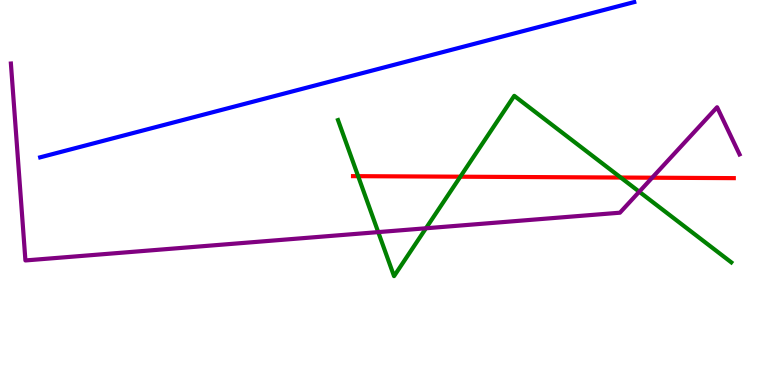[{'lines': ['blue', 'red'], 'intersections': []}, {'lines': ['green', 'red'], 'intersections': [{'x': 4.62, 'y': 5.42}, {'x': 5.94, 'y': 5.41}, {'x': 8.01, 'y': 5.39}]}, {'lines': ['purple', 'red'], 'intersections': [{'x': 8.41, 'y': 5.38}]}, {'lines': ['blue', 'green'], 'intersections': []}, {'lines': ['blue', 'purple'], 'intersections': []}, {'lines': ['green', 'purple'], 'intersections': [{'x': 4.88, 'y': 3.97}, {'x': 5.5, 'y': 4.07}, {'x': 8.25, 'y': 5.02}]}]